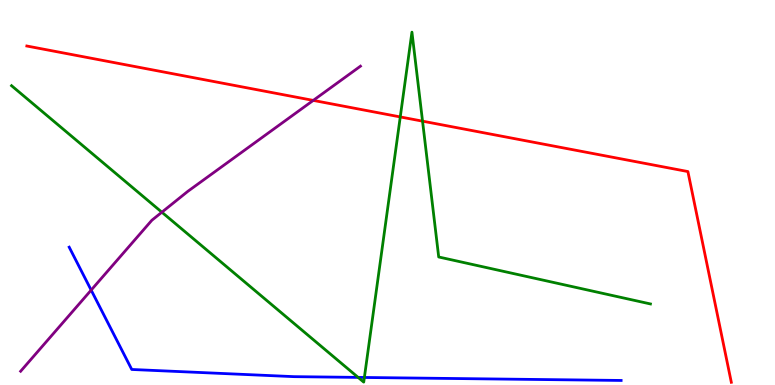[{'lines': ['blue', 'red'], 'intersections': []}, {'lines': ['green', 'red'], 'intersections': [{'x': 5.16, 'y': 6.96}, {'x': 5.45, 'y': 6.85}]}, {'lines': ['purple', 'red'], 'intersections': [{'x': 4.04, 'y': 7.39}]}, {'lines': ['blue', 'green'], 'intersections': [{'x': 4.62, 'y': 0.197}, {'x': 4.7, 'y': 0.196}]}, {'lines': ['blue', 'purple'], 'intersections': [{'x': 1.18, 'y': 2.46}]}, {'lines': ['green', 'purple'], 'intersections': [{'x': 2.09, 'y': 4.49}]}]